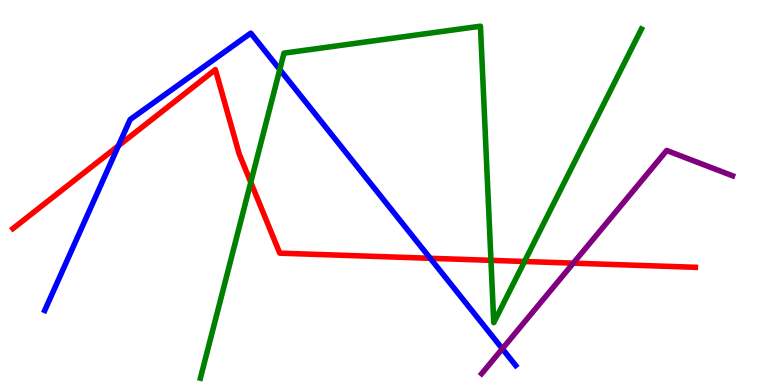[{'lines': ['blue', 'red'], 'intersections': [{'x': 1.53, 'y': 6.21}, {'x': 5.55, 'y': 3.29}]}, {'lines': ['green', 'red'], 'intersections': [{'x': 3.24, 'y': 5.27}, {'x': 6.34, 'y': 3.24}, {'x': 6.77, 'y': 3.21}]}, {'lines': ['purple', 'red'], 'intersections': [{'x': 7.4, 'y': 3.16}]}, {'lines': ['blue', 'green'], 'intersections': [{'x': 3.61, 'y': 8.19}]}, {'lines': ['blue', 'purple'], 'intersections': [{'x': 6.48, 'y': 0.942}]}, {'lines': ['green', 'purple'], 'intersections': []}]